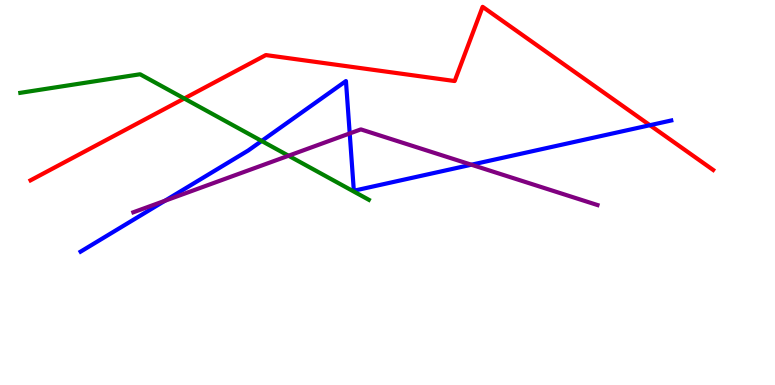[{'lines': ['blue', 'red'], 'intersections': [{'x': 8.39, 'y': 6.75}]}, {'lines': ['green', 'red'], 'intersections': [{'x': 2.38, 'y': 7.44}]}, {'lines': ['purple', 'red'], 'intersections': []}, {'lines': ['blue', 'green'], 'intersections': [{'x': 3.38, 'y': 6.34}]}, {'lines': ['blue', 'purple'], 'intersections': [{'x': 2.13, 'y': 4.79}, {'x': 4.51, 'y': 6.53}, {'x': 6.08, 'y': 5.72}]}, {'lines': ['green', 'purple'], 'intersections': [{'x': 3.72, 'y': 5.96}]}]